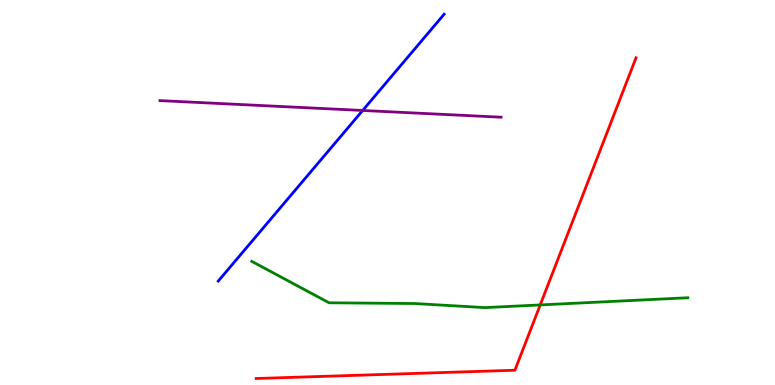[{'lines': ['blue', 'red'], 'intersections': []}, {'lines': ['green', 'red'], 'intersections': [{'x': 6.97, 'y': 2.08}]}, {'lines': ['purple', 'red'], 'intersections': []}, {'lines': ['blue', 'green'], 'intersections': []}, {'lines': ['blue', 'purple'], 'intersections': [{'x': 4.68, 'y': 7.13}]}, {'lines': ['green', 'purple'], 'intersections': []}]